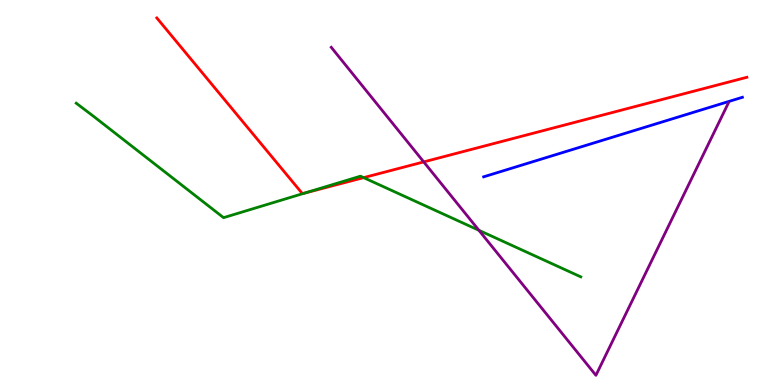[{'lines': ['blue', 'red'], 'intersections': []}, {'lines': ['green', 'red'], 'intersections': [{'x': 3.94, 'y': 4.99}, {'x': 4.69, 'y': 5.39}]}, {'lines': ['purple', 'red'], 'intersections': [{'x': 5.47, 'y': 5.79}]}, {'lines': ['blue', 'green'], 'intersections': []}, {'lines': ['blue', 'purple'], 'intersections': []}, {'lines': ['green', 'purple'], 'intersections': [{'x': 6.18, 'y': 4.02}]}]